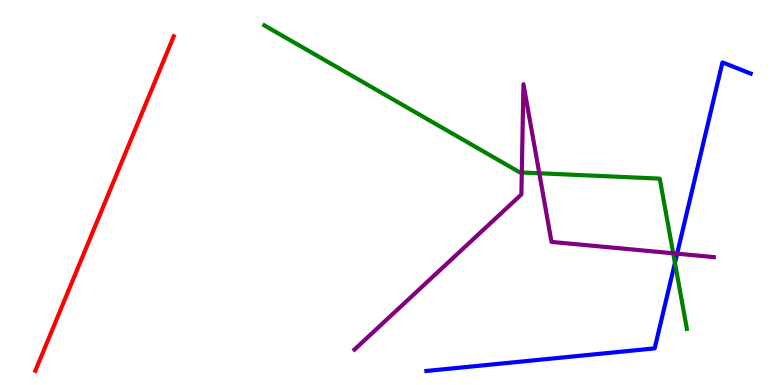[{'lines': ['blue', 'red'], 'intersections': []}, {'lines': ['green', 'red'], 'intersections': []}, {'lines': ['purple', 'red'], 'intersections': []}, {'lines': ['blue', 'green'], 'intersections': [{'x': 8.71, 'y': 3.17}]}, {'lines': ['blue', 'purple'], 'intersections': [{'x': 8.74, 'y': 3.41}]}, {'lines': ['green', 'purple'], 'intersections': [{'x': 6.73, 'y': 5.52}, {'x': 6.96, 'y': 5.5}, {'x': 8.69, 'y': 3.42}]}]